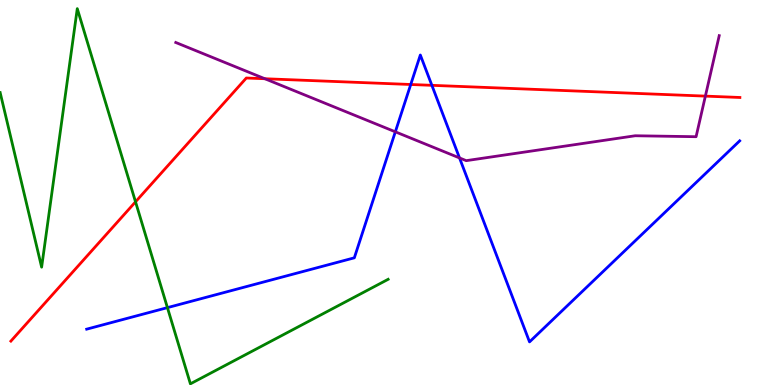[{'lines': ['blue', 'red'], 'intersections': [{'x': 5.3, 'y': 7.81}, {'x': 5.57, 'y': 7.78}]}, {'lines': ['green', 'red'], 'intersections': [{'x': 1.75, 'y': 4.76}]}, {'lines': ['purple', 'red'], 'intersections': [{'x': 3.42, 'y': 7.95}, {'x': 9.1, 'y': 7.5}]}, {'lines': ['blue', 'green'], 'intersections': [{'x': 2.16, 'y': 2.01}]}, {'lines': ['blue', 'purple'], 'intersections': [{'x': 5.1, 'y': 6.58}, {'x': 5.93, 'y': 5.9}]}, {'lines': ['green', 'purple'], 'intersections': []}]